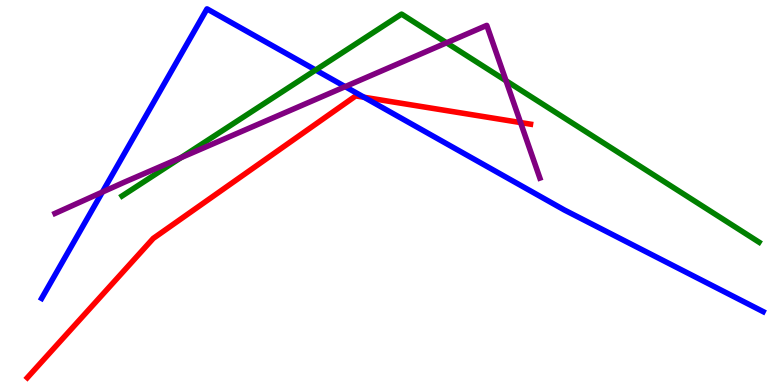[{'lines': ['blue', 'red'], 'intersections': [{'x': 4.7, 'y': 7.47}]}, {'lines': ['green', 'red'], 'intersections': []}, {'lines': ['purple', 'red'], 'intersections': [{'x': 6.72, 'y': 6.82}]}, {'lines': ['blue', 'green'], 'intersections': [{'x': 4.07, 'y': 8.18}]}, {'lines': ['blue', 'purple'], 'intersections': [{'x': 1.32, 'y': 5.01}, {'x': 4.45, 'y': 7.75}]}, {'lines': ['green', 'purple'], 'intersections': [{'x': 2.33, 'y': 5.9}, {'x': 5.76, 'y': 8.89}, {'x': 6.53, 'y': 7.9}]}]